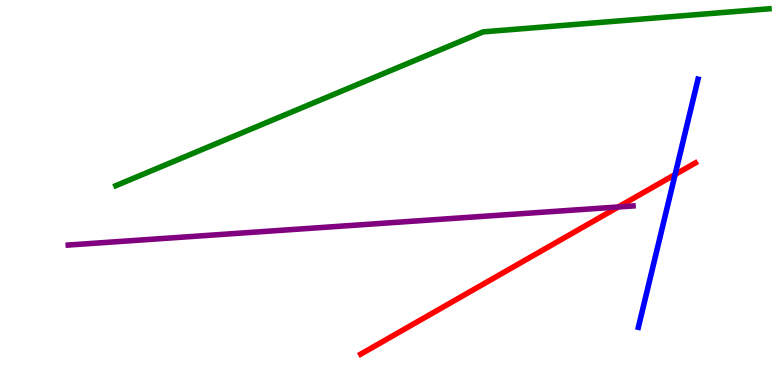[{'lines': ['blue', 'red'], 'intersections': [{'x': 8.71, 'y': 5.47}]}, {'lines': ['green', 'red'], 'intersections': []}, {'lines': ['purple', 'red'], 'intersections': [{'x': 7.98, 'y': 4.62}]}, {'lines': ['blue', 'green'], 'intersections': []}, {'lines': ['blue', 'purple'], 'intersections': []}, {'lines': ['green', 'purple'], 'intersections': []}]